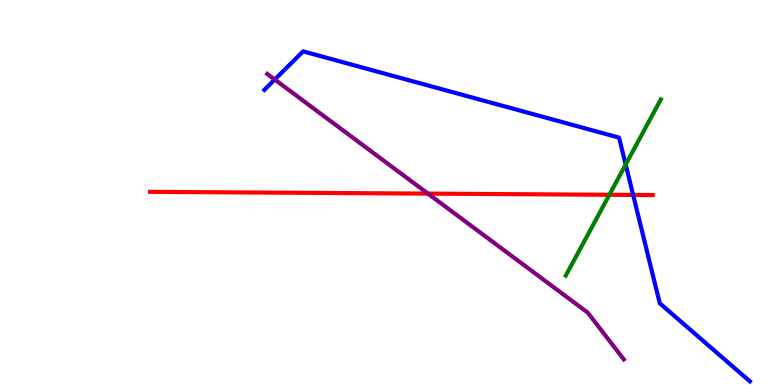[{'lines': ['blue', 'red'], 'intersections': [{'x': 8.17, 'y': 4.94}]}, {'lines': ['green', 'red'], 'intersections': [{'x': 7.86, 'y': 4.94}]}, {'lines': ['purple', 'red'], 'intersections': [{'x': 5.52, 'y': 4.97}]}, {'lines': ['blue', 'green'], 'intersections': [{'x': 8.07, 'y': 5.73}]}, {'lines': ['blue', 'purple'], 'intersections': [{'x': 3.55, 'y': 7.93}]}, {'lines': ['green', 'purple'], 'intersections': []}]